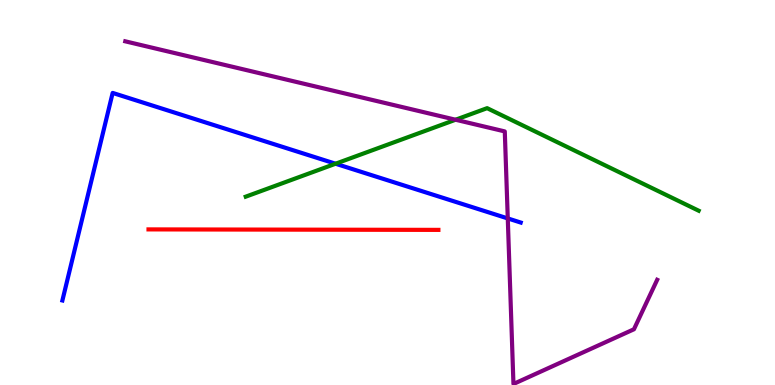[{'lines': ['blue', 'red'], 'intersections': []}, {'lines': ['green', 'red'], 'intersections': []}, {'lines': ['purple', 'red'], 'intersections': []}, {'lines': ['blue', 'green'], 'intersections': [{'x': 4.33, 'y': 5.75}]}, {'lines': ['blue', 'purple'], 'intersections': [{'x': 6.55, 'y': 4.33}]}, {'lines': ['green', 'purple'], 'intersections': [{'x': 5.88, 'y': 6.89}]}]